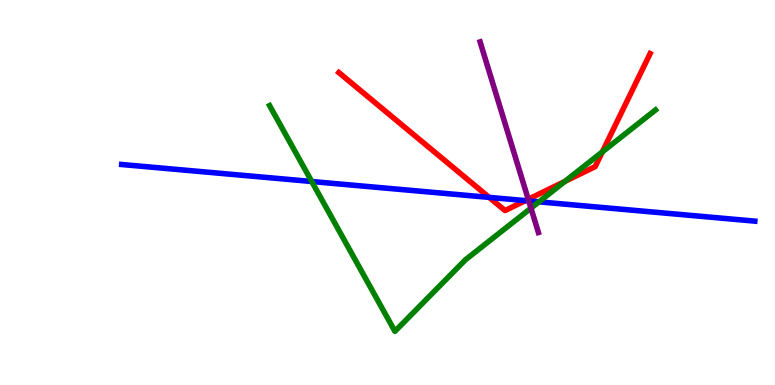[{'lines': ['blue', 'red'], 'intersections': [{'x': 6.31, 'y': 4.87}, {'x': 6.78, 'y': 4.79}]}, {'lines': ['green', 'red'], 'intersections': [{'x': 7.29, 'y': 5.29}, {'x': 7.77, 'y': 6.05}]}, {'lines': ['purple', 'red'], 'intersections': [{'x': 6.82, 'y': 4.82}]}, {'lines': ['blue', 'green'], 'intersections': [{'x': 4.02, 'y': 5.29}, {'x': 6.95, 'y': 4.76}]}, {'lines': ['blue', 'purple'], 'intersections': [{'x': 6.82, 'y': 4.78}]}, {'lines': ['green', 'purple'], 'intersections': [{'x': 6.85, 'y': 4.59}]}]